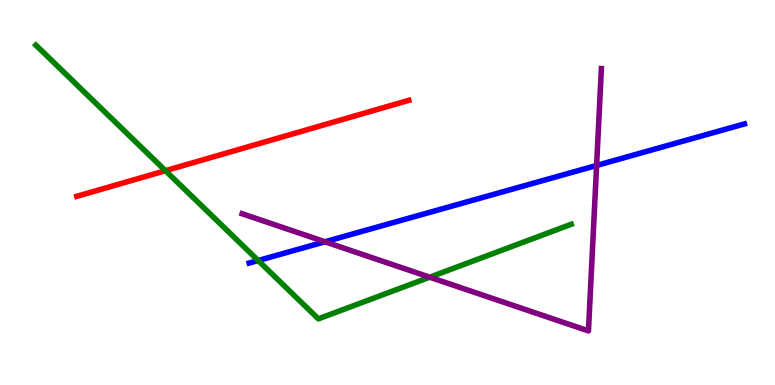[{'lines': ['blue', 'red'], 'intersections': []}, {'lines': ['green', 'red'], 'intersections': [{'x': 2.14, 'y': 5.57}]}, {'lines': ['purple', 'red'], 'intersections': []}, {'lines': ['blue', 'green'], 'intersections': [{'x': 3.33, 'y': 3.23}]}, {'lines': ['blue', 'purple'], 'intersections': [{'x': 4.19, 'y': 3.72}, {'x': 7.7, 'y': 5.7}]}, {'lines': ['green', 'purple'], 'intersections': [{'x': 5.54, 'y': 2.8}]}]